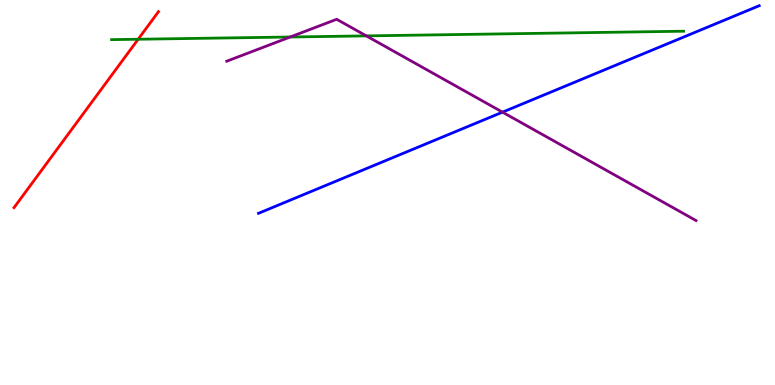[{'lines': ['blue', 'red'], 'intersections': []}, {'lines': ['green', 'red'], 'intersections': [{'x': 1.78, 'y': 8.98}]}, {'lines': ['purple', 'red'], 'intersections': []}, {'lines': ['blue', 'green'], 'intersections': []}, {'lines': ['blue', 'purple'], 'intersections': [{'x': 6.48, 'y': 7.09}]}, {'lines': ['green', 'purple'], 'intersections': [{'x': 3.74, 'y': 9.04}, {'x': 4.73, 'y': 9.07}]}]